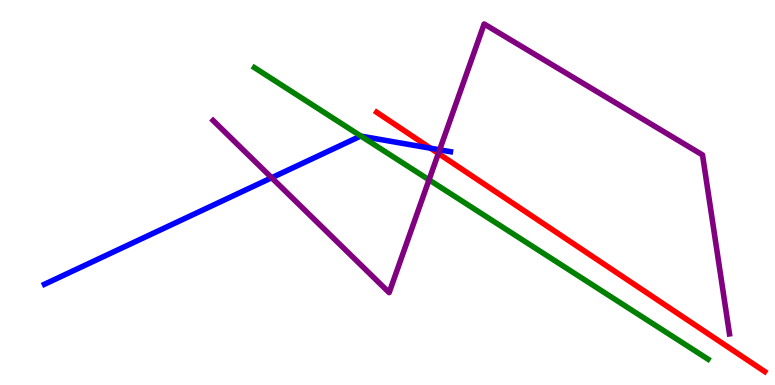[{'lines': ['blue', 'red'], 'intersections': [{'x': 5.56, 'y': 6.15}]}, {'lines': ['green', 'red'], 'intersections': []}, {'lines': ['purple', 'red'], 'intersections': [{'x': 5.66, 'y': 6.01}]}, {'lines': ['blue', 'green'], 'intersections': [{'x': 4.66, 'y': 6.46}]}, {'lines': ['blue', 'purple'], 'intersections': [{'x': 3.51, 'y': 5.38}, {'x': 5.67, 'y': 6.11}]}, {'lines': ['green', 'purple'], 'intersections': [{'x': 5.54, 'y': 5.33}]}]